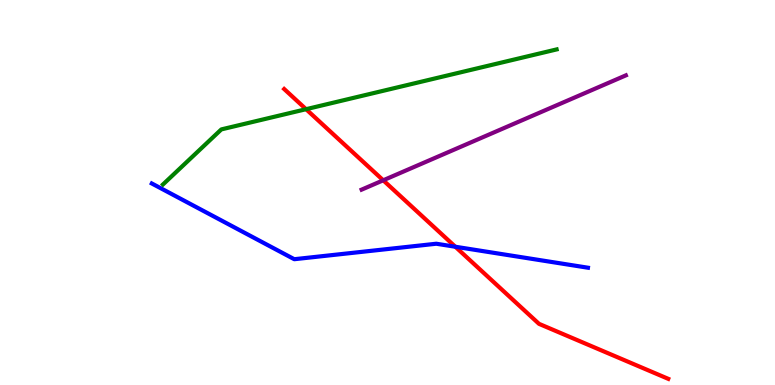[{'lines': ['blue', 'red'], 'intersections': [{'x': 5.88, 'y': 3.59}]}, {'lines': ['green', 'red'], 'intersections': [{'x': 3.95, 'y': 7.16}]}, {'lines': ['purple', 'red'], 'intersections': [{'x': 4.94, 'y': 5.32}]}, {'lines': ['blue', 'green'], 'intersections': []}, {'lines': ['blue', 'purple'], 'intersections': []}, {'lines': ['green', 'purple'], 'intersections': []}]